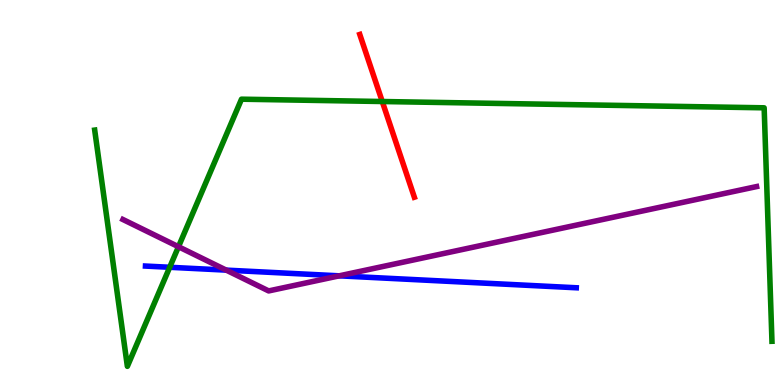[{'lines': ['blue', 'red'], 'intersections': []}, {'lines': ['green', 'red'], 'intersections': [{'x': 4.93, 'y': 7.36}]}, {'lines': ['purple', 'red'], 'intersections': []}, {'lines': ['blue', 'green'], 'intersections': [{'x': 2.19, 'y': 3.06}]}, {'lines': ['blue', 'purple'], 'intersections': [{'x': 2.92, 'y': 2.98}, {'x': 4.38, 'y': 2.84}]}, {'lines': ['green', 'purple'], 'intersections': [{'x': 2.3, 'y': 3.59}]}]